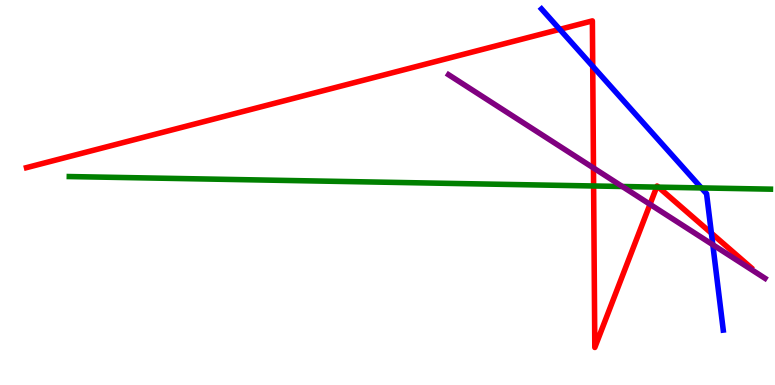[{'lines': ['blue', 'red'], 'intersections': [{'x': 7.22, 'y': 9.24}, {'x': 7.65, 'y': 8.28}, {'x': 9.18, 'y': 3.94}]}, {'lines': ['green', 'red'], 'intersections': [{'x': 7.66, 'y': 5.17}, {'x': 8.47, 'y': 5.14}, {'x': 8.5, 'y': 5.14}]}, {'lines': ['purple', 'red'], 'intersections': [{'x': 7.66, 'y': 5.64}, {'x': 8.39, 'y': 4.69}]}, {'lines': ['blue', 'green'], 'intersections': [{'x': 9.05, 'y': 5.12}]}, {'lines': ['blue', 'purple'], 'intersections': [{'x': 9.2, 'y': 3.64}]}, {'lines': ['green', 'purple'], 'intersections': [{'x': 8.03, 'y': 5.16}]}]